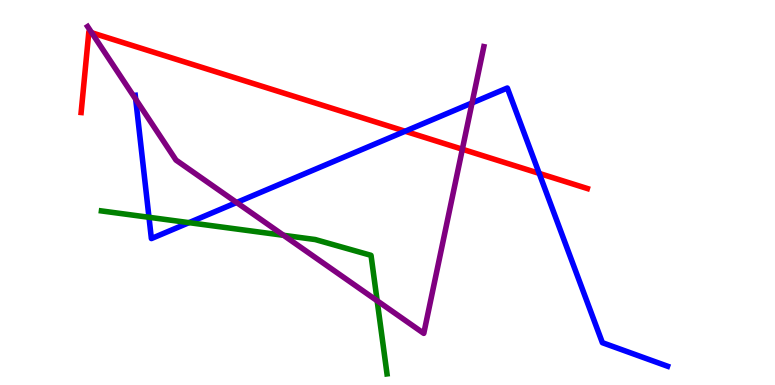[{'lines': ['blue', 'red'], 'intersections': [{'x': 5.23, 'y': 6.59}, {'x': 6.96, 'y': 5.5}]}, {'lines': ['green', 'red'], 'intersections': []}, {'lines': ['purple', 'red'], 'intersections': [{'x': 1.18, 'y': 9.15}, {'x': 5.97, 'y': 6.12}]}, {'lines': ['blue', 'green'], 'intersections': [{'x': 1.92, 'y': 4.36}, {'x': 2.44, 'y': 4.22}]}, {'lines': ['blue', 'purple'], 'intersections': [{'x': 1.75, 'y': 7.42}, {'x': 3.05, 'y': 4.74}, {'x': 6.09, 'y': 7.33}]}, {'lines': ['green', 'purple'], 'intersections': [{'x': 3.66, 'y': 3.89}, {'x': 4.87, 'y': 2.19}]}]